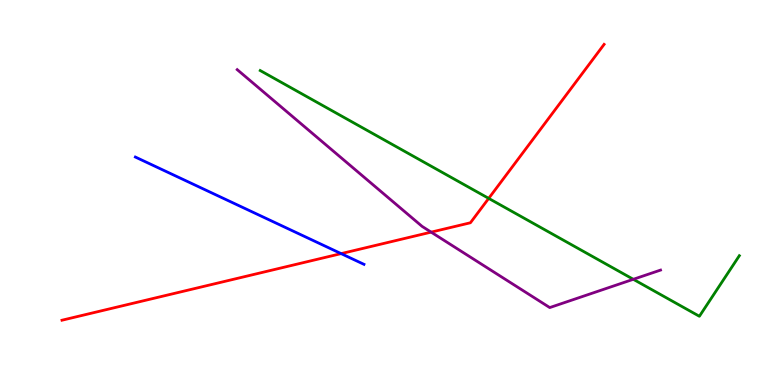[{'lines': ['blue', 'red'], 'intersections': [{'x': 4.4, 'y': 3.41}]}, {'lines': ['green', 'red'], 'intersections': [{'x': 6.31, 'y': 4.85}]}, {'lines': ['purple', 'red'], 'intersections': [{'x': 5.56, 'y': 3.97}]}, {'lines': ['blue', 'green'], 'intersections': []}, {'lines': ['blue', 'purple'], 'intersections': []}, {'lines': ['green', 'purple'], 'intersections': [{'x': 8.17, 'y': 2.75}]}]